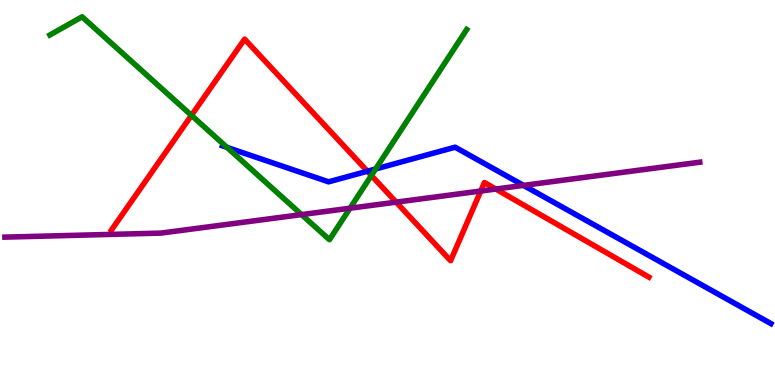[{'lines': ['blue', 'red'], 'intersections': [{'x': 4.74, 'y': 5.55}]}, {'lines': ['green', 'red'], 'intersections': [{'x': 2.47, 'y': 7.0}, {'x': 4.79, 'y': 5.44}]}, {'lines': ['purple', 'red'], 'intersections': [{'x': 5.11, 'y': 4.75}, {'x': 6.2, 'y': 5.04}, {'x': 6.4, 'y': 5.09}]}, {'lines': ['blue', 'green'], 'intersections': [{'x': 2.93, 'y': 6.17}, {'x': 4.85, 'y': 5.61}]}, {'lines': ['blue', 'purple'], 'intersections': [{'x': 6.75, 'y': 5.18}]}, {'lines': ['green', 'purple'], 'intersections': [{'x': 3.89, 'y': 4.43}, {'x': 4.52, 'y': 4.59}]}]